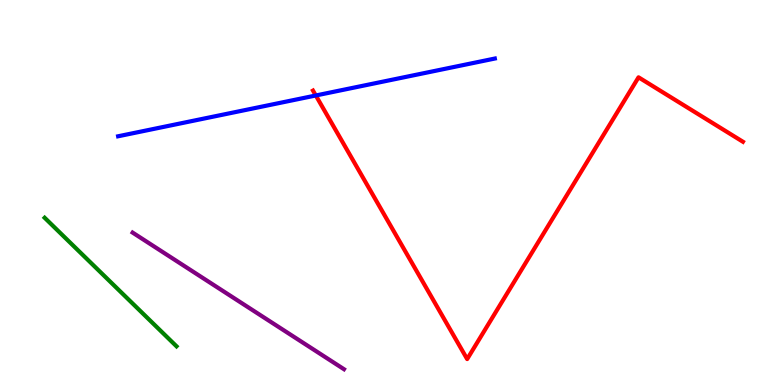[{'lines': ['blue', 'red'], 'intersections': [{'x': 4.07, 'y': 7.52}]}, {'lines': ['green', 'red'], 'intersections': []}, {'lines': ['purple', 'red'], 'intersections': []}, {'lines': ['blue', 'green'], 'intersections': []}, {'lines': ['blue', 'purple'], 'intersections': []}, {'lines': ['green', 'purple'], 'intersections': []}]